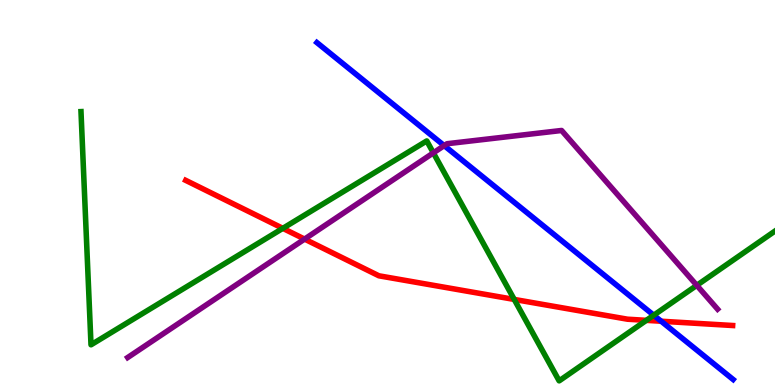[{'lines': ['blue', 'red'], 'intersections': [{'x': 8.53, 'y': 1.66}]}, {'lines': ['green', 'red'], 'intersections': [{'x': 3.65, 'y': 4.07}, {'x': 6.64, 'y': 2.22}, {'x': 8.34, 'y': 1.68}]}, {'lines': ['purple', 'red'], 'intersections': [{'x': 3.93, 'y': 3.79}]}, {'lines': ['blue', 'green'], 'intersections': [{'x': 8.44, 'y': 1.81}]}, {'lines': ['blue', 'purple'], 'intersections': [{'x': 5.73, 'y': 6.22}]}, {'lines': ['green', 'purple'], 'intersections': [{'x': 5.59, 'y': 6.03}, {'x': 8.99, 'y': 2.59}]}]